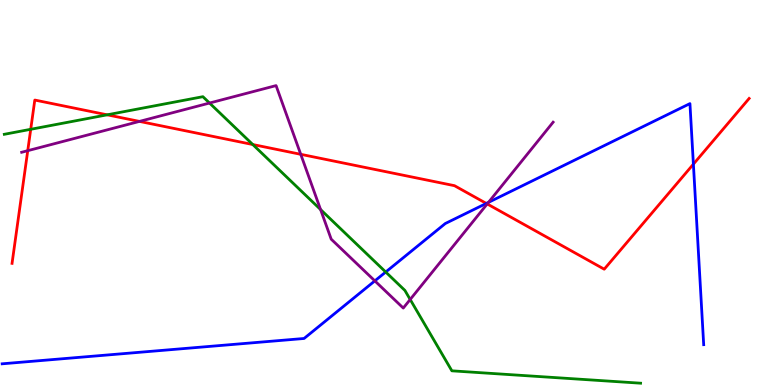[{'lines': ['blue', 'red'], 'intersections': [{'x': 6.27, 'y': 4.72}, {'x': 8.95, 'y': 5.74}]}, {'lines': ['green', 'red'], 'intersections': [{'x': 0.396, 'y': 6.64}, {'x': 1.38, 'y': 7.02}, {'x': 3.26, 'y': 6.25}]}, {'lines': ['purple', 'red'], 'intersections': [{'x': 0.358, 'y': 6.09}, {'x': 1.8, 'y': 6.85}, {'x': 3.88, 'y': 5.99}, {'x': 6.29, 'y': 4.7}]}, {'lines': ['blue', 'green'], 'intersections': [{'x': 4.98, 'y': 2.93}]}, {'lines': ['blue', 'purple'], 'intersections': [{'x': 4.84, 'y': 2.7}, {'x': 6.3, 'y': 4.74}]}, {'lines': ['green', 'purple'], 'intersections': [{'x': 2.7, 'y': 7.32}, {'x': 4.14, 'y': 4.56}, {'x': 5.29, 'y': 2.22}]}]